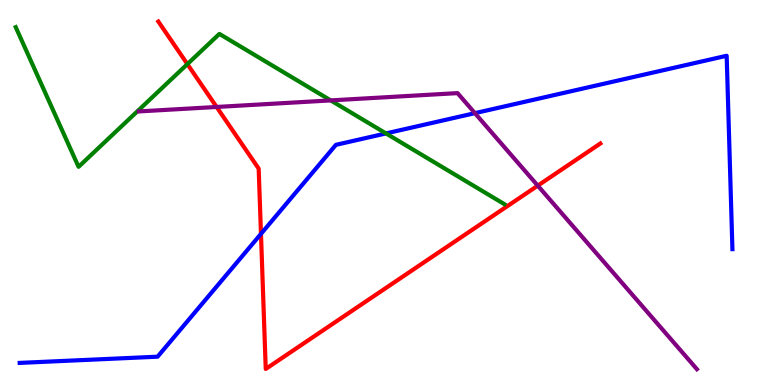[{'lines': ['blue', 'red'], 'intersections': [{'x': 3.37, 'y': 3.93}]}, {'lines': ['green', 'red'], 'intersections': [{'x': 2.42, 'y': 8.33}]}, {'lines': ['purple', 'red'], 'intersections': [{'x': 2.79, 'y': 7.22}, {'x': 6.94, 'y': 5.18}]}, {'lines': ['blue', 'green'], 'intersections': [{'x': 4.98, 'y': 6.53}]}, {'lines': ['blue', 'purple'], 'intersections': [{'x': 6.13, 'y': 7.06}]}, {'lines': ['green', 'purple'], 'intersections': [{'x': 4.27, 'y': 7.39}]}]